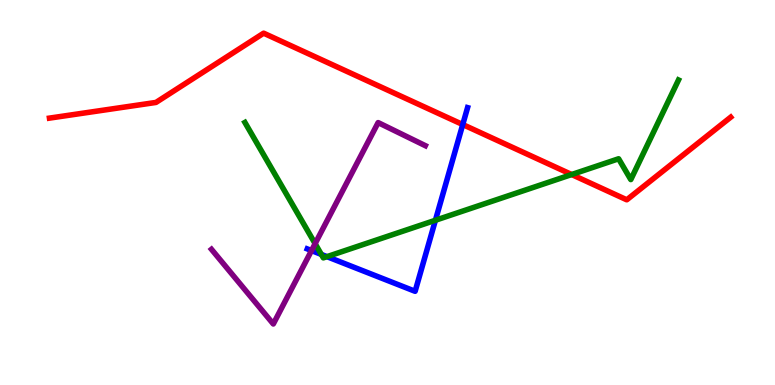[{'lines': ['blue', 'red'], 'intersections': [{'x': 5.97, 'y': 6.77}]}, {'lines': ['green', 'red'], 'intersections': [{'x': 7.38, 'y': 5.47}]}, {'lines': ['purple', 'red'], 'intersections': []}, {'lines': ['blue', 'green'], 'intersections': [{'x': 4.15, 'y': 3.39}, {'x': 4.22, 'y': 3.33}, {'x': 5.62, 'y': 4.28}]}, {'lines': ['blue', 'purple'], 'intersections': [{'x': 4.02, 'y': 3.49}]}, {'lines': ['green', 'purple'], 'intersections': [{'x': 4.07, 'y': 3.67}]}]